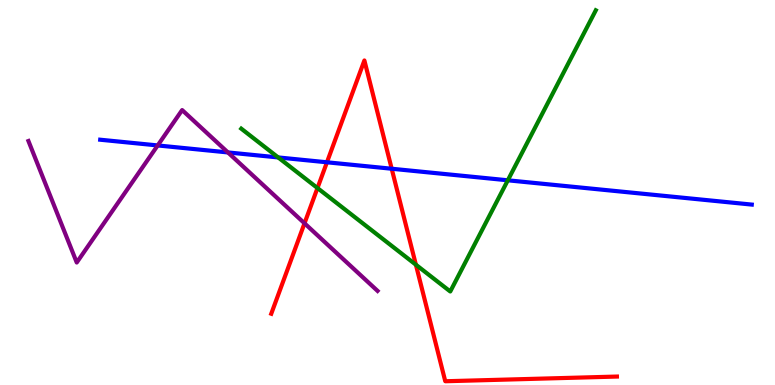[{'lines': ['blue', 'red'], 'intersections': [{'x': 4.22, 'y': 5.78}, {'x': 5.05, 'y': 5.62}]}, {'lines': ['green', 'red'], 'intersections': [{'x': 4.1, 'y': 5.12}, {'x': 5.37, 'y': 3.12}]}, {'lines': ['purple', 'red'], 'intersections': [{'x': 3.93, 'y': 4.2}]}, {'lines': ['blue', 'green'], 'intersections': [{'x': 3.59, 'y': 5.91}, {'x': 6.55, 'y': 5.32}]}, {'lines': ['blue', 'purple'], 'intersections': [{'x': 2.03, 'y': 6.22}, {'x': 2.94, 'y': 6.04}]}, {'lines': ['green', 'purple'], 'intersections': []}]